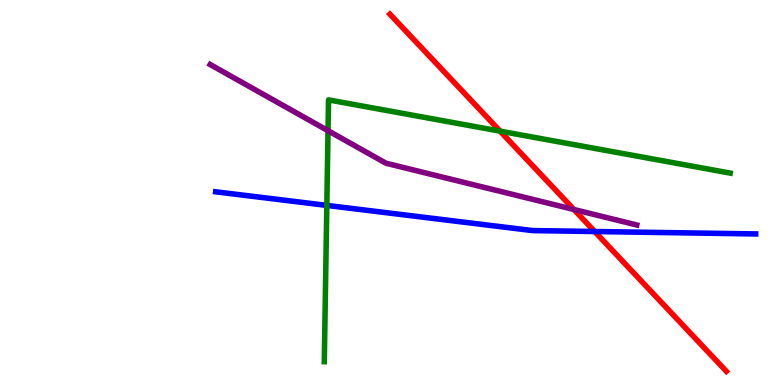[{'lines': ['blue', 'red'], 'intersections': [{'x': 7.67, 'y': 3.99}]}, {'lines': ['green', 'red'], 'intersections': [{'x': 6.45, 'y': 6.59}]}, {'lines': ['purple', 'red'], 'intersections': [{'x': 7.41, 'y': 4.56}]}, {'lines': ['blue', 'green'], 'intersections': [{'x': 4.22, 'y': 4.66}]}, {'lines': ['blue', 'purple'], 'intersections': []}, {'lines': ['green', 'purple'], 'intersections': [{'x': 4.23, 'y': 6.61}]}]